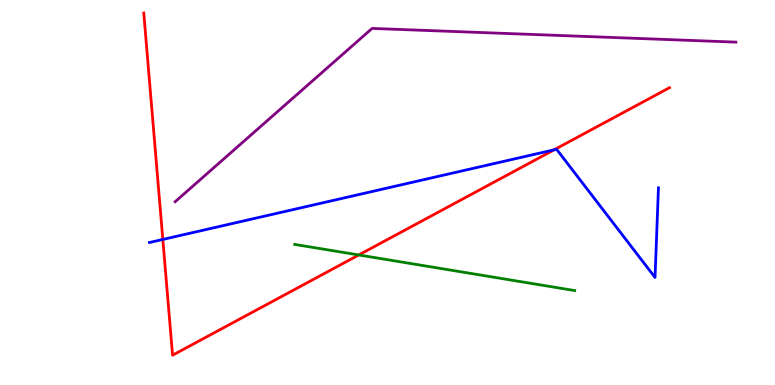[{'lines': ['blue', 'red'], 'intersections': [{'x': 2.1, 'y': 3.78}, {'x': 7.15, 'y': 6.11}]}, {'lines': ['green', 'red'], 'intersections': [{'x': 4.63, 'y': 3.38}]}, {'lines': ['purple', 'red'], 'intersections': []}, {'lines': ['blue', 'green'], 'intersections': []}, {'lines': ['blue', 'purple'], 'intersections': []}, {'lines': ['green', 'purple'], 'intersections': []}]